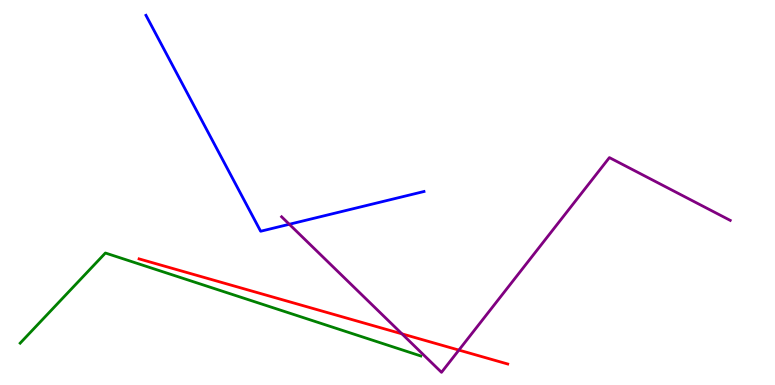[{'lines': ['blue', 'red'], 'intersections': []}, {'lines': ['green', 'red'], 'intersections': []}, {'lines': ['purple', 'red'], 'intersections': [{'x': 5.19, 'y': 1.33}, {'x': 5.92, 'y': 0.907}]}, {'lines': ['blue', 'green'], 'intersections': []}, {'lines': ['blue', 'purple'], 'intersections': [{'x': 3.73, 'y': 4.17}]}, {'lines': ['green', 'purple'], 'intersections': []}]